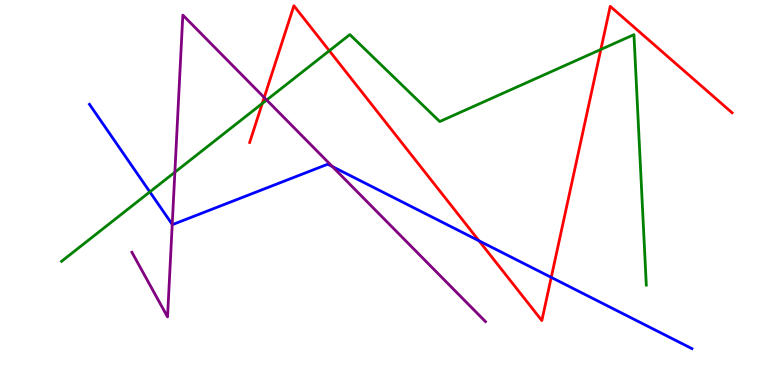[{'lines': ['blue', 'red'], 'intersections': [{'x': 6.18, 'y': 3.75}, {'x': 7.11, 'y': 2.8}]}, {'lines': ['green', 'red'], 'intersections': [{'x': 3.38, 'y': 7.31}, {'x': 4.25, 'y': 8.68}, {'x': 7.75, 'y': 8.72}]}, {'lines': ['purple', 'red'], 'intersections': [{'x': 3.41, 'y': 7.47}]}, {'lines': ['blue', 'green'], 'intersections': [{'x': 1.93, 'y': 5.02}]}, {'lines': ['blue', 'purple'], 'intersections': [{'x': 2.22, 'y': 4.17}, {'x': 4.29, 'y': 5.67}]}, {'lines': ['green', 'purple'], 'intersections': [{'x': 2.26, 'y': 5.53}, {'x': 3.44, 'y': 7.4}]}]